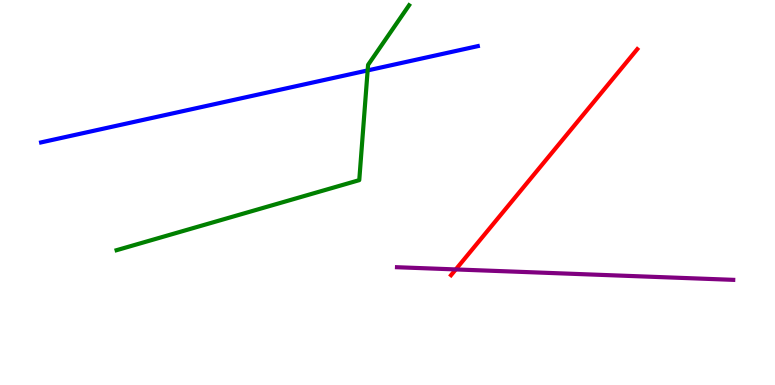[{'lines': ['blue', 'red'], 'intersections': []}, {'lines': ['green', 'red'], 'intersections': []}, {'lines': ['purple', 'red'], 'intersections': [{'x': 5.88, 'y': 3.0}]}, {'lines': ['blue', 'green'], 'intersections': [{'x': 4.74, 'y': 8.17}]}, {'lines': ['blue', 'purple'], 'intersections': []}, {'lines': ['green', 'purple'], 'intersections': []}]